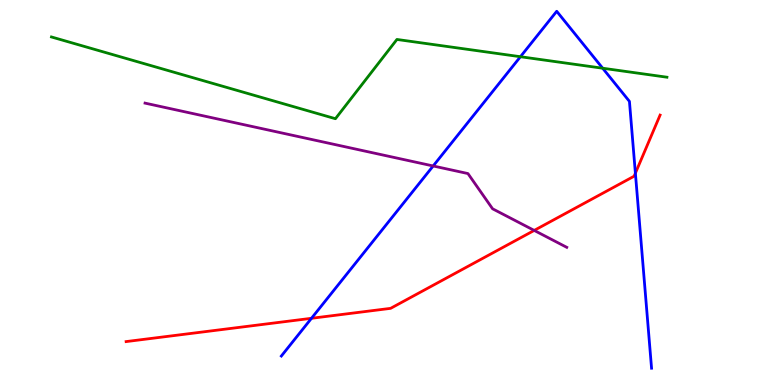[{'lines': ['blue', 'red'], 'intersections': [{'x': 4.02, 'y': 1.73}, {'x': 8.2, 'y': 5.5}]}, {'lines': ['green', 'red'], 'intersections': []}, {'lines': ['purple', 'red'], 'intersections': [{'x': 6.89, 'y': 4.02}]}, {'lines': ['blue', 'green'], 'intersections': [{'x': 6.72, 'y': 8.53}, {'x': 7.78, 'y': 8.23}]}, {'lines': ['blue', 'purple'], 'intersections': [{'x': 5.59, 'y': 5.69}]}, {'lines': ['green', 'purple'], 'intersections': []}]